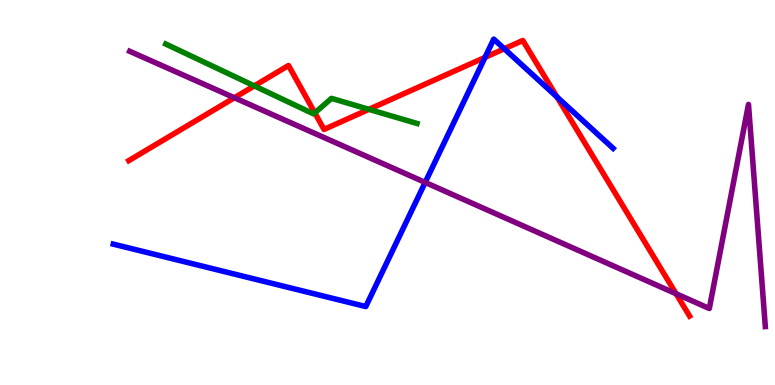[{'lines': ['blue', 'red'], 'intersections': [{'x': 6.26, 'y': 8.51}, {'x': 6.51, 'y': 8.73}, {'x': 7.19, 'y': 7.48}]}, {'lines': ['green', 'red'], 'intersections': [{'x': 3.28, 'y': 7.77}, {'x': 4.06, 'y': 7.07}, {'x': 4.76, 'y': 7.16}]}, {'lines': ['purple', 'red'], 'intersections': [{'x': 3.02, 'y': 7.46}, {'x': 8.72, 'y': 2.37}]}, {'lines': ['blue', 'green'], 'intersections': []}, {'lines': ['blue', 'purple'], 'intersections': [{'x': 5.49, 'y': 5.26}]}, {'lines': ['green', 'purple'], 'intersections': []}]